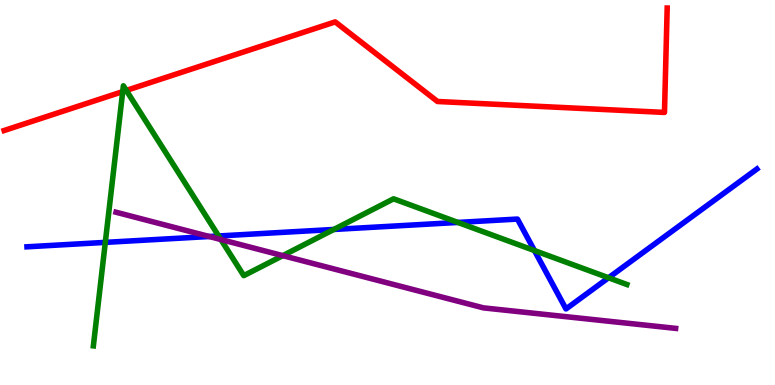[{'lines': ['blue', 'red'], 'intersections': []}, {'lines': ['green', 'red'], 'intersections': [{'x': 1.58, 'y': 7.62}, {'x': 1.63, 'y': 7.65}]}, {'lines': ['purple', 'red'], 'intersections': []}, {'lines': ['blue', 'green'], 'intersections': [{'x': 1.36, 'y': 3.7}, {'x': 2.82, 'y': 3.87}, {'x': 4.31, 'y': 4.04}, {'x': 5.91, 'y': 4.22}, {'x': 6.9, 'y': 3.49}, {'x': 7.85, 'y': 2.79}]}, {'lines': ['blue', 'purple'], 'intersections': [{'x': 2.7, 'y': 3.86}]}, {'lines': ['green', 'purple'], 'intersections': [{'x': 2.85, 'y': 3.78}, {'x': 3.65, 'y': 3.36}]}]